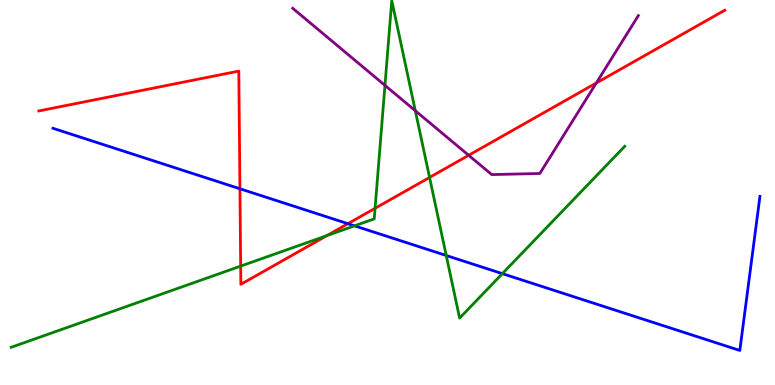[{'lines': ['blue', 'red'], 'intersections': [{'x': 3.1, 'y': 5.1}, {'x': 4.49, 'y': 4.19}]}, {'lines': ['green', 'red'], 'intersections': [{'x': 3.11, 'y': 3.09}, {'x': 4.22, 'y': 3.88}, {'x': 4.84, 'y': 4.59}, {'x': 5.54, 'y': 5.39}]}, {'lines': ['purple', 'red'], 'intersections': [{'x': 6.05, 'y': 5.97}, {'x': 7.69, 'y': 7.84}]}, {'lines': ['blue', 'green'], 'intersections': [{'x': 4.57, 'y': 4.13}, {'x': 5.76, 'y': 3.36}, {'x': 6.48, 'y': 2.89}]}, {'lines': ['blue', 'purple'], 'intersections': []}, {'lines': ['green', 'purple'], 'intersections': [{'x': 4.97, 'y': 7.78}, {'x': 5.36, 'y': 7.12}]}]